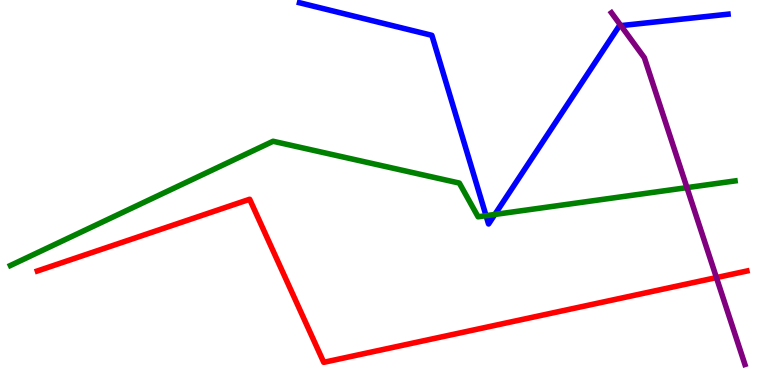[{'lines': ['blue', 'red'], 'intersections': []}, {'lines': ['green', 'red'], 'intersections': []}, {'lines': ['purple', 'red'], 'intersections': [{'x': 9.24, 'y': 2.79}]}, {'lines': ['blue', 'green'], 'intersections': [{'x': 6.27, 'y': 4.4}, {'x': 6.39, 'y': 4.43}]}, {'lines': ['blue', 'purple'], 'intersections': [{'x': 8.01, 'y': 9.33}]}, {'lines': ['green', 'purple'], 'intersections': [{'x': 8.86, 'y': 5.13}]}]